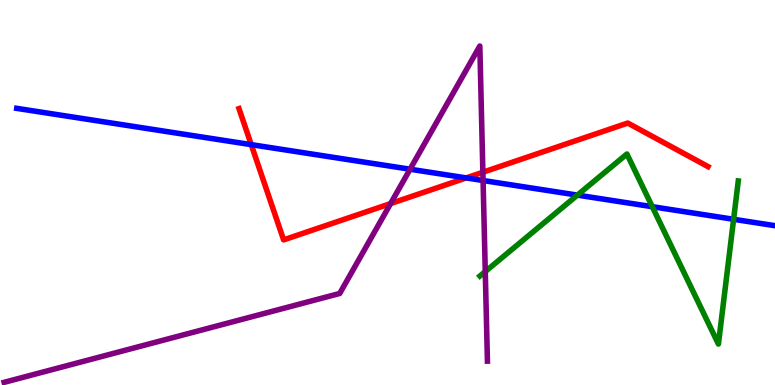[{'lines': ['blue', 'red'], 'intersections': [{'x': 3.24, 'y': 6.24}, {'x': 6.02, 'y': 5.38}]}, {'lines': ['green', 'red'], 'intersections': []}, {'lines': ['purple', 'red'], 'intersections': [{'x': 5.04, 'y': 4.71}, {'x': 6.23, 'y': 5.53}]}, {'lines': ['blue', 'green'], 'intersections': [{'x': 7.45, 'y': 4.93}, {'x': 8.42, 'y': 4.63}, {'x': 9.47, 'y': 4.3}]}, {'lines': ['blue', 'purple'], 'intersections': [{'x': 5.29, 'y': 5.6}, {'x': 6.23, 'y': 5.31}]}, {'lines': ['green', 'purple'], 'intersections': [{'x': 6.26, 'y': 2.95}]}]